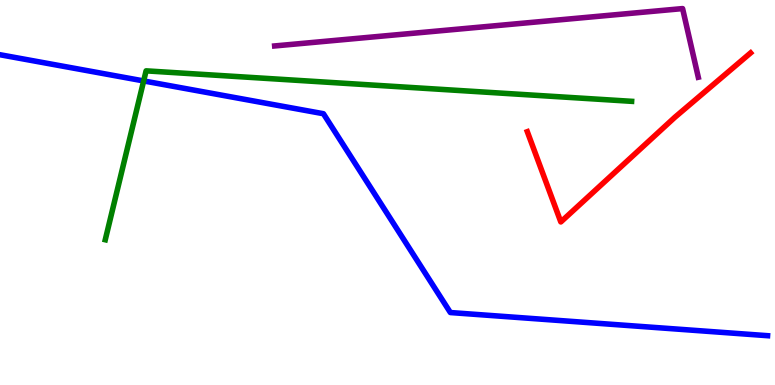[{'lines': ['blue', 'red'], 'intersections': []}, {'lines': ['green', 'red'], 'intersections': []}, {'lines': ['purple', 'red'], 'intersections': []}, {'lines': ['blue', 'green'], 'intersections': [{'x': 1.85, 'y': 7.9}]}, {'lines': ['blue', 'purple'], 'intersections': []}, {'lines': ['green', 'purple'], 'intersections': []}]